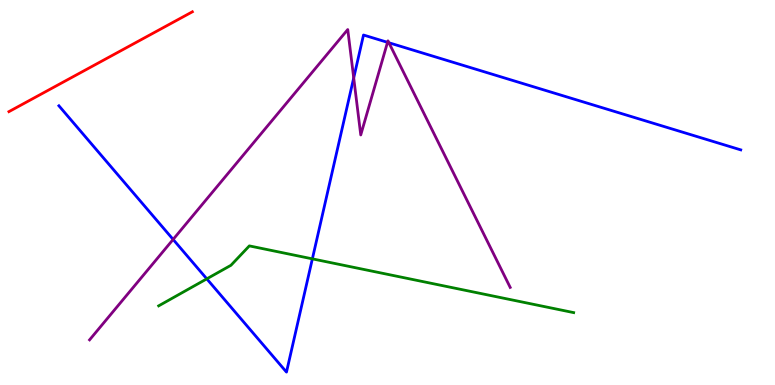[{'lines': ['blue', 'red'], 'intersections': []}, {'lines': ['green', 'red'], 'intersections': []}, {'lines': ['purple', 'red'], 'intersections': []}, {'lines': ['blue', 'green'], 'intersections': [{'x': 2.67, 'y': 2.76}, {'x': 4.03, 'y': 3.28}]}, {'lines': ['blue', 'purple'], 'intersections': [{'x': 2.23, 'y': 3.78}, {'x': 4.56, 'y': 7.98}, {'x': 5.0, 'y': 8.9}, {'x': 5.02, 'y': 8.89}]}, {'lines': ['green', 'purple'], 'intersections': []}]